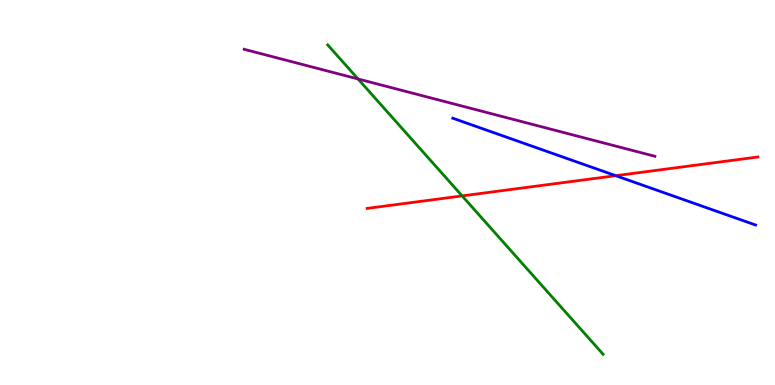[{'lines': ['blue', 'red'], 'intersections': [{'x': 7.95, 'y': 5.44}]}, {'lines': ['green', 'red'], 'intersections': [{'x': 5.96, 'y': 4.91}]}, {'lines': ['purple', 'red'], 'intersections': []}, {'lines': ['blue', 'green'], 'intersections': []}, {'lines': ['blue', 'purple'], 'intersections': []}, {'lines': ['green', 'purple'], 'intersections': [{'x': 4.62, 'y': 7.95}]}]